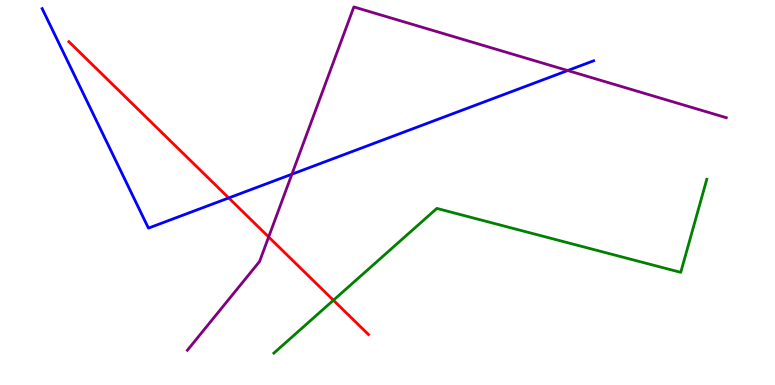[{'lines': ['blue', 'red'], 'intersections': [{'x': 2.95, 'y': 4.86}]}, {'lines': ['green', 'red'], 'intersections': [{'x': 4.3, 'y': 2.2}]}, {'lines': ['purple', 'red'], 'intersections': [{'x': 3.47, 'y': 3.85}]}, {'lines': ['blue', 'green'], 'intersections': []}, {'lines': ['blue', 'purple'], 'intersections': [{'x': 3.77, 'y': 5.48}, {'x': 7.33, 'y': 8.17}]}, {'lines': ['green', 'purple'], 'intersections': []}]